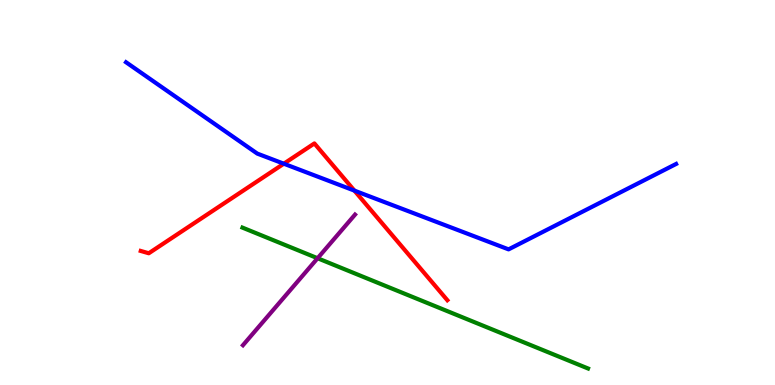[{'lines': ['blue', 'red'], 'intersections': [{'x': 3.66, 'y': 5.75}, {'x': 4.57, 'y': 5.05}]}, {'lines': ['green', 'red'], 'intersections': []}, {'lines': ['purple', 'red'], 'intersections': []}, {'lines': ['blue', 'green'], 'intersections': []}, {'lines': ['blue', 'purple'], 'intersections': []}, {'lines': ['green', 'purple'], 'intersections': [{'x': 4.1, 'y': 3.29}]}]